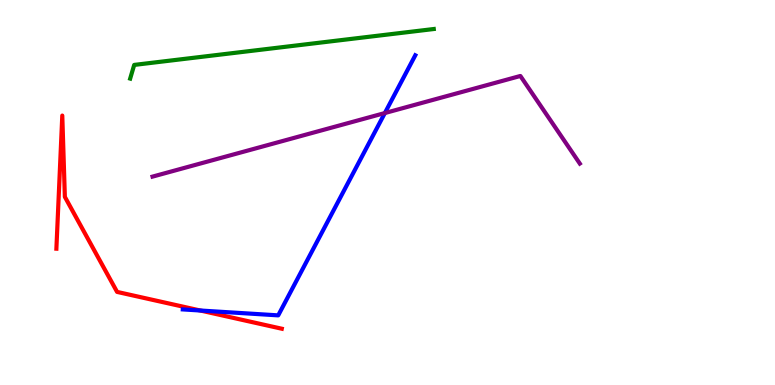[{'lines': ['blue', 'red'], 'intersections': [{'x': 2.58, 'y': 1.93}]}, {'lines': ['green', 'red'], 'intersections': []}, {'lines': ['purple', 'red'], 'intersections': []}, {'lines': ['blue', 'green'], 'intersections': []}, {'lines': ['blue', 'purple'], 'intersections': [{'x': 4.97, 'y': 7.06}]}, {'lines': ['green', 'purple'], 'intersections': []}]